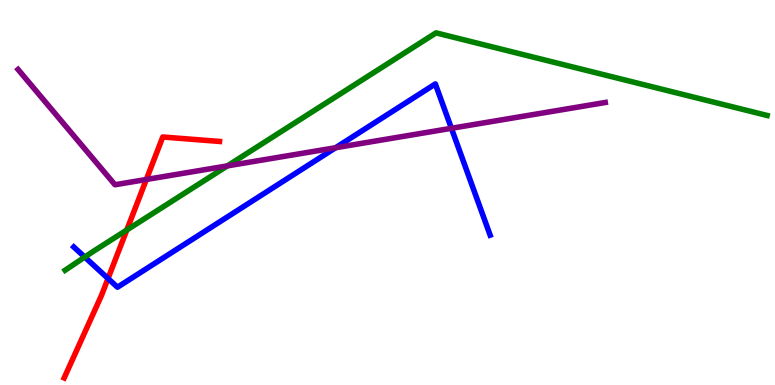[{'lines': ['blue', 'red'], 'intersections': [{'x': 1.39, 'y': 2.77}]}, {'lines': ['green', 'red'], 'intersections': [{'x': 1.64, 'y': 4.03}]}, {'lines': ['purple', 'red'], 'intersections': [{'x': 1.89, 'y': 5.34}]}, {'lines': ['blue', 'green'], 'intersections': [{'x': 1.09, 'y': 3.32}]}, {'lines': ['blue', 'purple'], 'intersections': [{'x': 4.33, 'y': 6.16}, {'x': 5.82, 'y': 6.67}]}, {'lines': ['green', 'purple'], 'intersections': [{'x': 2.93, 'y': 5.69}]}]